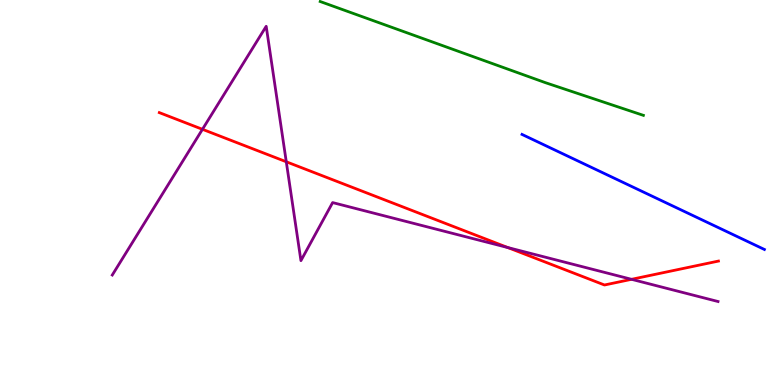[{'lines': ['blue', 'red'], 'intersections': []}, {'lines': ['green', 'red'], 'intersections': []}, {'lines': ['purple', 'red'], 'intersections': [{'x': 2.61, 'y': 6.64}, {'x': 3.69, 'y': 5.8}, {'x': 6.55, 'y': 3.57}, {'x': 8.15, 'y': 2.75}]}, {'lines': ['blue', 'green'], 'intersections': []}, {'lines': ['blue', 'purple'], 'intersections': []}, {'lines': ['green', 'purple'], 'intersections': []}]